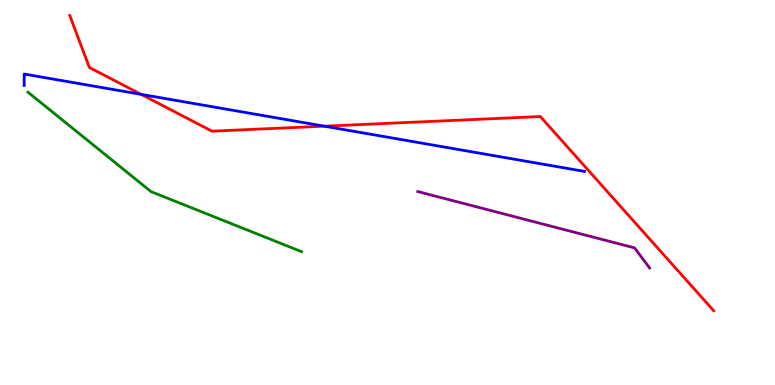[{'lines': ['blue', 'red'], 'intersections': [{'x': 1.82, 'y': 7.55}, {'x': 4.18, 'y': 6.72}]}, {'lines': ['green', 'red'], 'intersections': []}, {'lines': ['purple', 'red'], 'intersections': []}, {'lines': ['blue', 'green'], 'intersections': []}, {'lines': ['blue', 'purple'], 'intersections': []}, {'lines': ['green', 'purple'], 'intersections': []}]